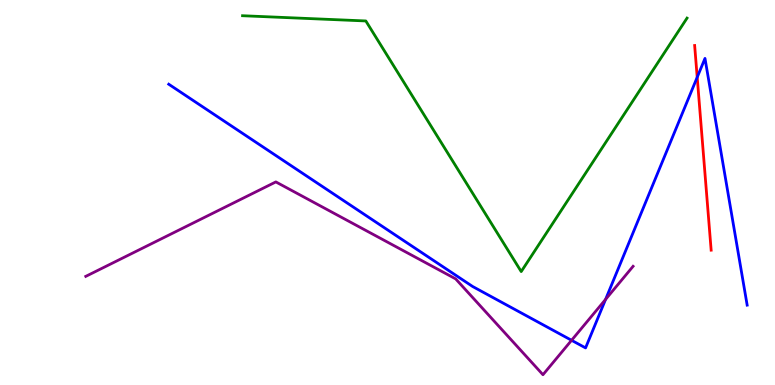[{'lines': ['blue', 'red'], 'intersections': [{'x': 9.0, 'y': 7.99}]}, {'lines': ['green', 'red'], 'intersections': []}, {'lines': ['purple', 'red'], 'intersections': []}, {'lines': ['blue', 'green'], 'intersections': []}, {'lines': ['blue', 'purple'], 'intersections': [{'x': 7.38, 'y': 1.16}, {'x': 7.81, 'y': 2.22}]}, {'lines': ['green', 'purple'], 'intersections': []}]